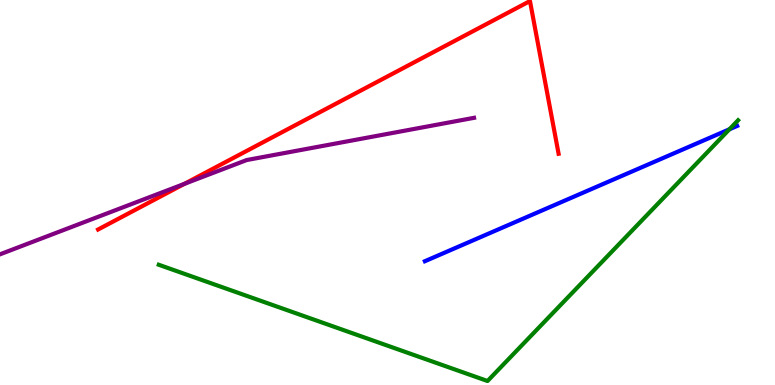[{'lines': ['blue', 'red'], 'intersections': []}, {'lines': ['green', 'red'], 'intersections': []}, {'lines': ['purple', 'red'], 'intersections': [{'x': 2.38, 'y': 5.22}]}, {'lines': ['blue', 'green'], 'intersections': [{'x': 9.41, 'y': 6.64}]}, {'lines': ['blue', 'purple'], 'intersections': []}, {'lines': ['green', 'purple'], 'intersections': []}]